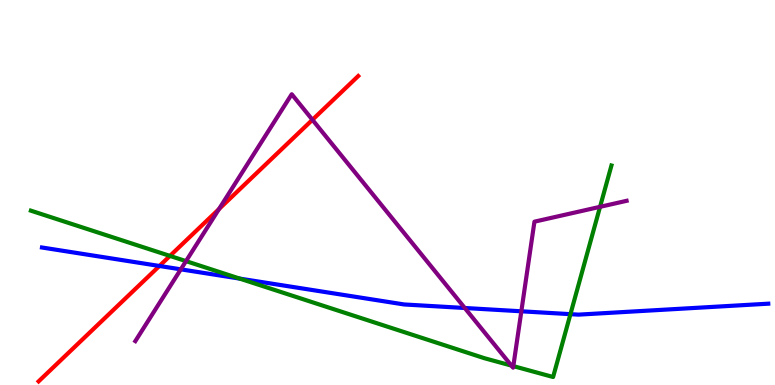[{'lines': ['blue', 'red'], 'intersections': [{'x': 2.06, 'y': 3.09}]}, {'lines': ['green', 'red'], 'intersections': [{'x': 2.19, 'y': 3.35}]}, {'lines': ['purple', 'red'], 'intersections': [{'x': 2.83, 'y': 4.57}, {'x': 4.03, 'y': 6.89}]}, {'lines': ['blue', 'green'], 'intersections': [{'x': 3.09, 'y': 2.76}, {'x': 7.36, 'y': 1.84}]}, {'lines': ['blue', 'purple'], 'intersections': [{'x': 2.33, 'y': 3.0}, {'x': 6.0, 'y': 2.0}, {'x': 6.73, 'y': 1.91}]}, {'lines': ['green', 'purple'], 'intersections': [{'x': 2.4, 'y': 3.22}, {'x': 6.6, 'y': 0.504}, {'x': 6.62, 'y': 0.49}, {'x': 7.74, 'y': 4.63}]}]